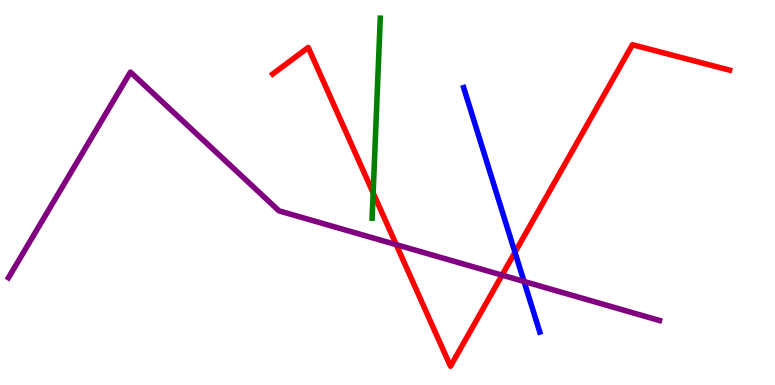[{'lines': ['blue', 'red'], 'intersections': [{'x': 6.64, 'y': 3.45}]}, {'lines': ['green', 'red'], 'intersections': [{'x': 4.81, 'y': 4.99}]}, {'lines': ['purple', 'red'], 'intersections': [{'x': 5.11, 'y': 3.65}, {'x': 6.48, 'y': 2.85}]}, {'lines': ['blue', 'green'], 'intersections': []}, {'lines': ['blue', 'purple'], 'intersections': [{'x': 6.76, 'y': 2.69}]}, {'lines': ['green', 'purple'], 'intersections': []}]